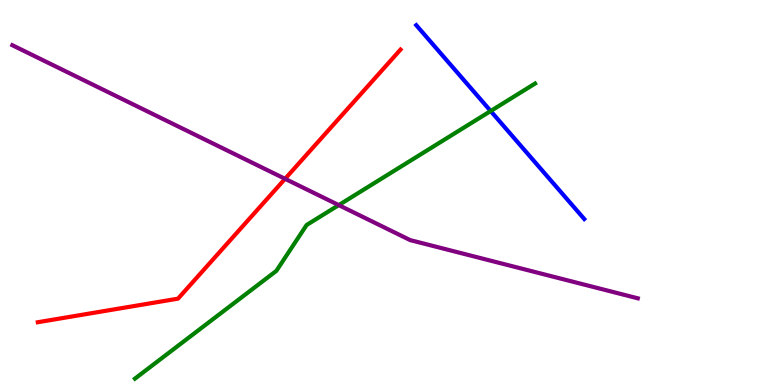[{'lines': ['blue', 'red'], 'intersections': []}, {'lines': ['green', 'red'], 'intersections': []}, {'lines': ['purple', 'red'], 'intersections': [{'x': 3.68, 'y': 5.36}]}, {'lines': ['blue', 'green'], 'intersections': [{'x': 6.33, 'y': 7.12}]}, {'lines': ['blue', 'purple'], 'intersections': []}, {'lines': ['green', 'purple'], 'intersections': [{'x': 4.37, 'y': 4.67}]}]